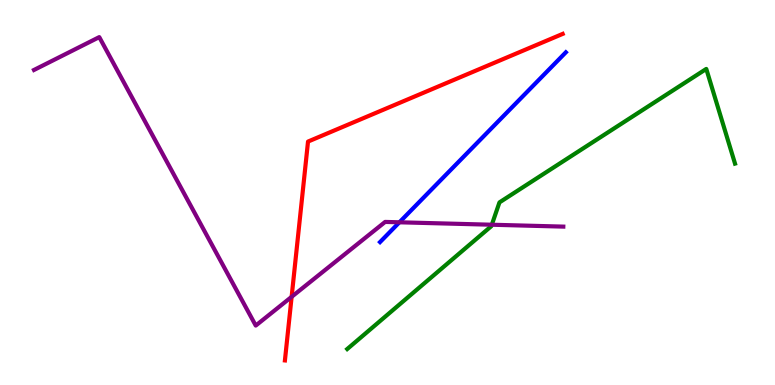[{'lines': ['blue', 'red'], 'intersections': []}, {'lines': ['green', 'red'], 'intersections': []}, {'lines': ['purple', 'red'], 'intersections': [{'x': 3.76, 'y': 2.29}]}, {'lines': ['blue', 'green'], 'intersections': []}, {'lines': ['blue', 'purple'], 'intersections': [{'x': 5.15, 'y': 4.23}]}, {'lines': ['green', 'purple'], 'intersections': [{'x': 6.35, 'y': 4.16}]}]